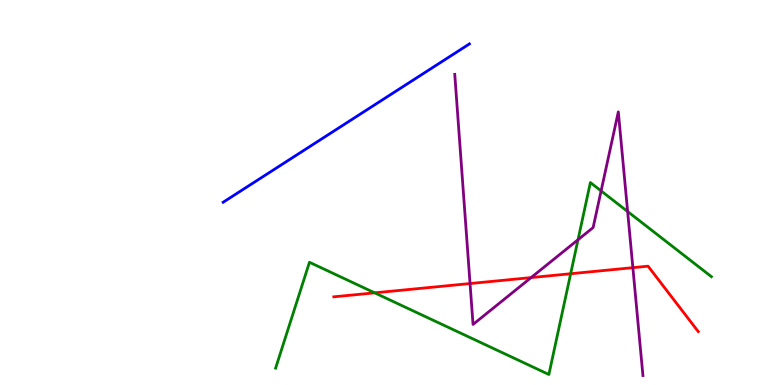[{'lines': ['blue', 'red'], 'intersections': []}, {'lines': ['green', 'red'], 'intersections': [{'x': 4.83, 'y': 2.39}, {'x': 7.36, 'y': 2.89}]}, {'lines': ['purple', 'red'], 'intersections': [{'x': 6.07, 'y': 2.64}, {'x': 6.85, 'y': 2.79}, {'x': 8.17, 'y': 3.05}]}, {'lines': ['blue', 'green'], 'intersections': []}, {'lines': ['blue', 'purple'], 'intersections': []}, {'lines': ['green', 'purple'], 'intersections': [{'x': 7.46, 'y': 3.77}, {'x': 7.76, 'y': 5.04}, {'x': 8.1, 'y': 4.51}]}]